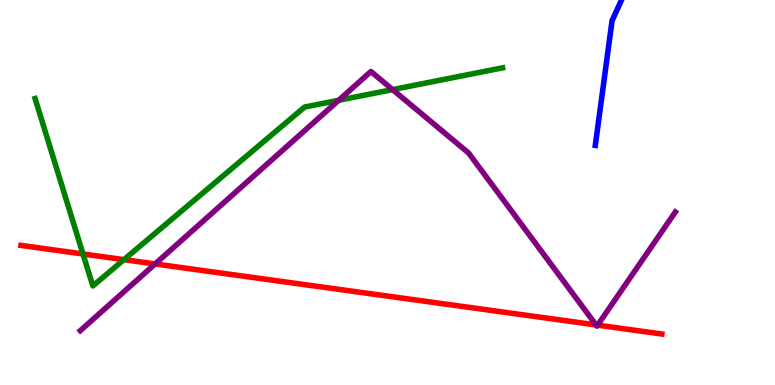[{'lines': ['blue', 'red'], 'intersections': []}, {'lines': ['green', 'red'], 'intersections': [{'x': 1.07, 'y': 3.4}, {'x': 1.6, 'y': 3.26}]}, {'lines': ['purple', 'red'], 'intersections': [{'x': 2.0, 'y': 3.14}, {'x': 7.69, 'y': 1.56}, {'x': 7.71, 'y': 1.56}]}, {'lines': ['blue', 'green'], 'intersections': []}, {'lines': ['blue', 'purple'], 'intersections': []}, {'lines': ['green', 'purple'], 'intersections': [{'x': 4.37, 'y': 7.4}, {'x': 5.07, 'y': 7.67}]}]